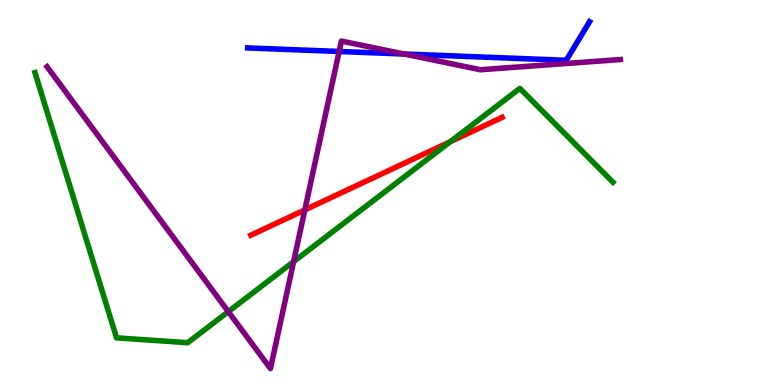[{'lines': ['blue', 'red'], 'intersections': []}, {'lines': ['green', 'red'], 'intersections': [{'x': 5.81, 'y': 6.32}]}, {'lines': ['purple', 'red'], 'intersections': [{'x': 3.93, 'y': 4.55}]}, {'lines': ['blue', 'green'], 'intersections': []}, {'lines': ['blue', 'purple'], 'intersections': [{'x': 4.38, 'y': 8.66}, {'x': 5.21, 'y': 8.6}]}, {'lines': ['green', 'purple'], 'intersections': [{'x': 2.95, 'y': 1.91}, {'x': 3.79, 'y': 3.2}]}]